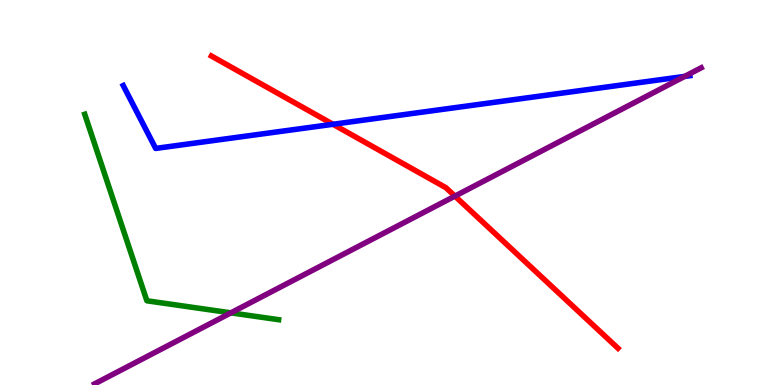[{'lines': ['blue', 'red'], 'intersections': [{'x': 4.3, 'y': 6.77}]}, {'lines': ['green', 'red'], 'intersections': []}, {'lines': ['purple', 'red'], 'intersections': [{'x': 5.87, 'y': 4.91}]}, {'lines': ['blue', 'green'], 'intersections': []}, {'lines': ['blue', 'purple'], 'intersections': [{'x': 8.83, 'y': 8.02}]}, {'lines': ['green', 'purple'], 'intersections': [{'x': 2.98, 'y': 1.87}]}]